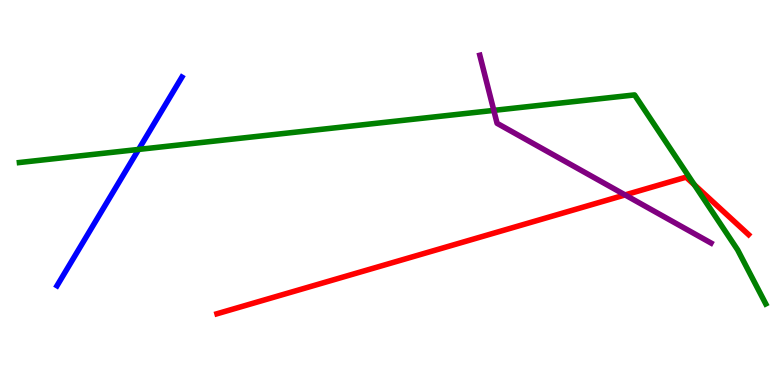[{'lines': ['blue', 'red'], 'intersections': []}, {'lines': ['green', 'red'], 'intersections': [{'x': 8.96, 'y': 5.2}]}, {'lines': ['purple', 'red'], 'intersections': [{'x': 8.07, 'y': 4.94}]}, {'lines': ['blue', 'green'], 'intersections': [{'x': 1.79, 'y': 6.12}]}, {'lines': ['blue', 'purple'], 'intersections': []}, {'lines': ['green', 'purple'], 'intersections': [{'x': 6.37, 'y': 7.13}]}]